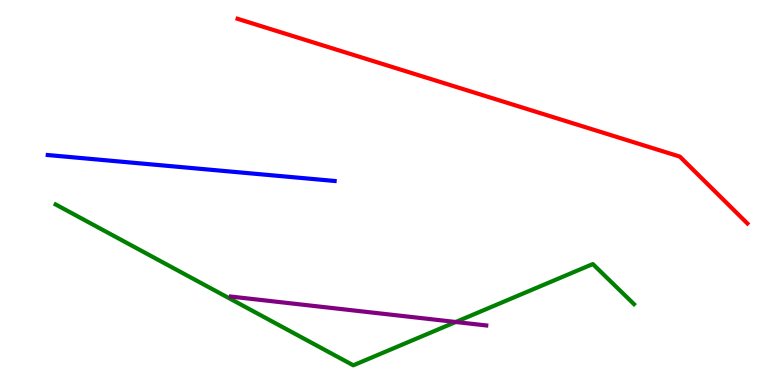[{'lines': ['blue', 'red'], 'intersections': []}, {'lines': ['green', 'red'], 'intersections': []}, {'lines': ['purple', 'red'], 'intersections': []}, {'lines': ['blue', 'green'], 'intersections': []}, {'lines': ['blue', 'purple'], 'intersections': []}, {'lines': ['green', 'purple'], 'intersections': [{'x': 5.88, 'y': 1.64}]}]